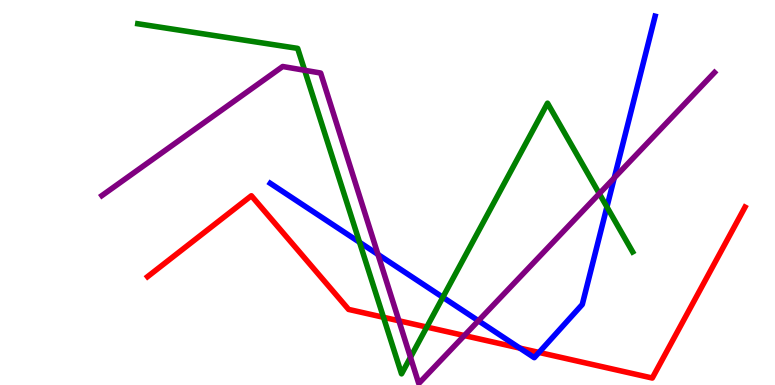[{'lines': ['blue', 'red'], 'intersections': [{'x': 6.71, 'y': 0.959}, {'x': 6.95, 'y': 0.846}]}, {'lines': ['green', 'red'], 'intersections': [{'x': 4.95, 'y': 1.76}, {'x': 5.51, 'y': 1.5}]}, {'lines': ['purple', 'red'], 'intersections': [{'x': 5.15, 'y': 1.67}, {'x': 5.99, 'y': 1.28}]}, {'lines': ['blue', 'green'], 'intersections': [{'x': 4.64, 'y': 3.71}, {'x': 5.71, 'y': 2.28}, {'x': 7.83, 'y': 4.62}]}, {'lines': ['blue', 'purple'], 'intersections': [{'x': 4.88, 'y': 3.39}, {'x': 6.17, 'y': 1.67}, {'x': 7.93, 'y': 5.38}]}, {'lines': ['green', 'purple'], 'intersections': [{'x': 3.93, 'y': 8.17}, {'x': 5.3, 'y': 0.719}, {'x': 7.73, 'y': 4.97}]}]